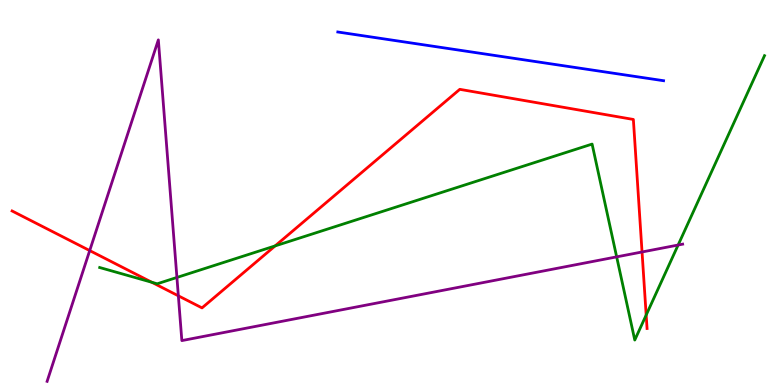[{'lines': ['blue', 'red'], 'intersections': []}, {'lines': ['green', 'red'], 'intersections': [{'x': 1.96, 'y': 2.67}, {'x': 3.55, 'y': 3.61}, {'x': 8.34, 'y': 1.82}]}, {'lines': ['purple', 'red'], 'intersections': [{'x': 1.16, 'y': 3.49}, {'x': 2.3, 'y': 2.32}, {'x': 8.28, 'y': 3.46}]}, {'lines': ['blue', 'green'], 'intersections': []}, {'lines': ['blue', 'purple'], 'intersections': []}, {'lines': ['green', 'purple'], 'intersections': [{'x': 2.28, 'y': 2.79}, {'x': 7.96, 'y': 3.33}, {'x': 8.75, 'y': 3.64}]}]